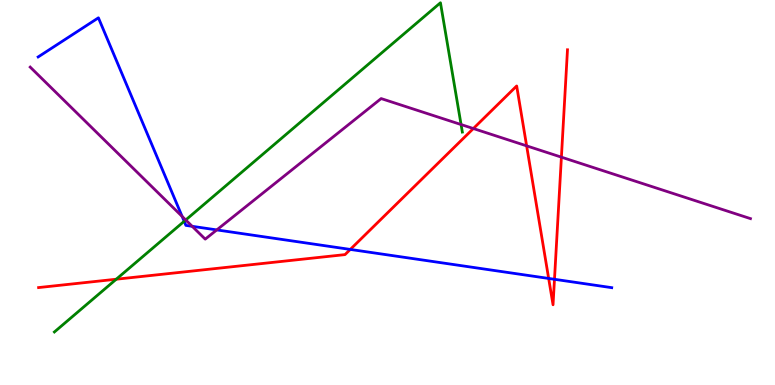[{'lines': ['blue', 'red'], 'intersections': [{'x': 4.52, 'y': 3.52}, {'x': 7.08, 'y': 2.77}, {'x': 7.15, 'y': 2.75}]}, {'lines': ['green', 'red'], 'intersections': [{'x': 1.5, 'y': 2.75}]}, {'lines': ['purple', 'red'], 'intersections': [{'x': 6.11, 'y': 6.66}, {'x': 6.8, 'y': 6.21}, {'x': 7.24, 'y': 5.92}]}, {'lines': ['blue', 'green'], 'intersections': [{'x': 2.38, 'y': 4.25}]}, {'lines': ['blue', 'purple'], 'intersections': [{'x': 2.35, 'y': 4.38}, {'x': 2.48, 'y': 4.12}, {'x': 2.8, 'y': 4.03}]}, {'lines': ['green', 'purple'], 'intersections': [{'x': 2.4, 'y': 4.29}, {'x': 5.95, 'y': 6.77}]}]